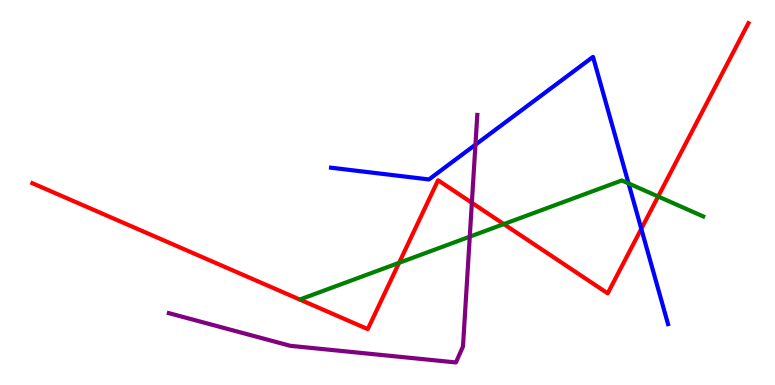[{'lines': ['blue', 'red'], 'intersections': [{'x': 8.27, 'y': 4.06}]}, {'lines': ['green', 'red'], 'intersections': [{'x': 5.15, 'y': 3.17}, {'x': 6.5, 'y': 4.18}, {'x': 8.49, 'y': 4.9}]}, {'lines': ['purple', 'red'], 'intersections': [{'x': 6.09, 'y': 4.73}]}, {'lines': ['blue', 'green'], 'intersections': [{'x': 8.11, 'y': 5.24}]}, {'lines': ['blue', 'purple'], 'intersections': [{'x': 6.13, 'y': 6.24}]}, {'lines': ['green', 'purple'], 'intersections': [{'x': 6.06, 'y': 3.85}]}]